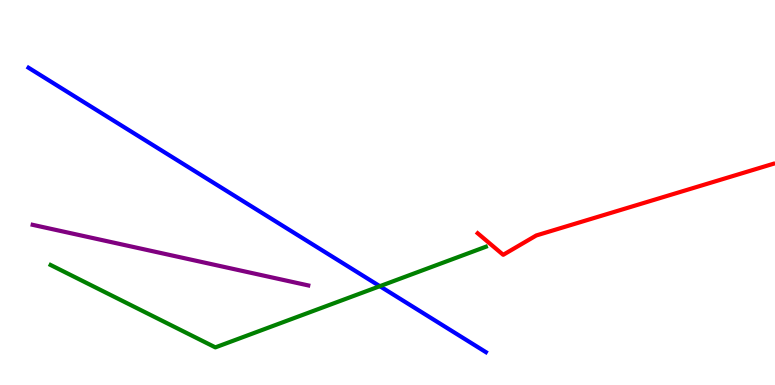[{'lines': ['blue', 'red'], 'intersections': []}, {'lines': ['green', 'red'], 'intersections': []}, {'lines': ['purple', 'red'], 'intersections': []}, {'lines': ['blue', 'green'], 'intersections': [{'x': 4.9, 'y': 2.57}]}, {'lines': ['blue', 'purple'], 'intersections': []}, {'lines': ['green', 'purple'], 'intersections': []}]